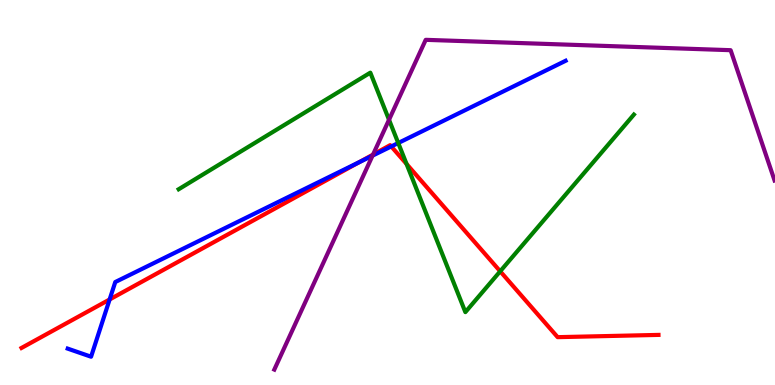[{'lines': ['blue', 'red'], 'intersections': [{'x': 1.41, 'y': 2.22}, {'x': 4.63, 'y': 5.79}, {'x': 5.05, 'y': 6.2}]}, {'lines': ['green', 'red'], 'intersections': [{'x': 5.25, 'y': 5.74}, {'x': 6.45, 'y': 2.95}]}, {'lines': ['purple', 'red'], 'intersections': [{'x': 4.81, 'y': 5.98}]}, {'lines': ['blue', 'green'], 'intersections': [{'x': 5.14, 'y': 6.29}]}, {'lines': ['blue', 'purple'], 'intersections': [{'x': 4.81, 'y': 5.96}]}, {'lines': ['green', 'purple'], 'intersections': [{'x': 5.02, 'y': 6.89}]}]